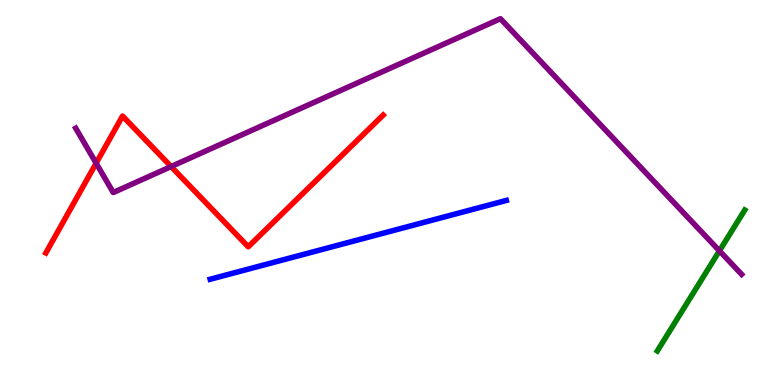[{'lines': ['blue', 'red'], 'intersections': []}, {'lines': ['green', 'red'], 'intersections': []}, {'lines': ['purple', 'red'], 'intersections': [{'x': 1.24, 'y': 5.76}, {'x': 2.21, 'y': 5.67}]}, {'lines': ['blue', 'green'], 'intersections': []}, {'lines': ['blue', 'purple'], 'intersections': []}, {'lines': ['green', 'purple'], 'intersections': [{'x': 9.28, 'y': 3.48}]}]